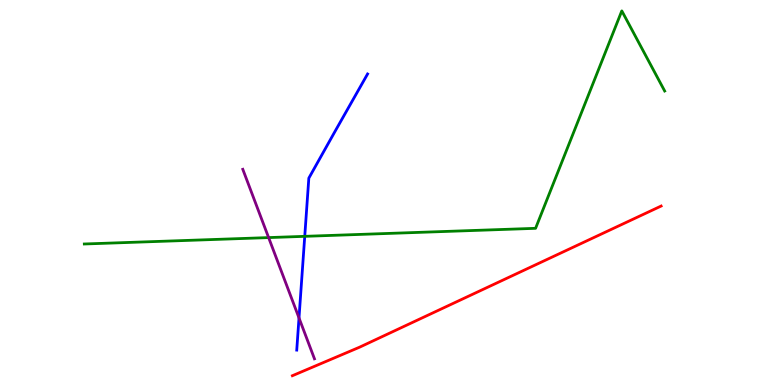[{'lines': ['blue', 'red'], 'intersections': []}, {'lines': ['green', 'red'], 'intersections': []}, {'lines': ['purple', 'red'], 'intersections': []}, {'lines': ['blue', 'green'], 'intersections': [{'x': 3.93, 'y': 3.86}]}, {'lines': ['blue', 'purple'], 'intersections': [{'x': 3.86, 'y': 1.74}]}, {'lines': ['green', 'purple'], 'intersections': [{'x': 3.47, 'y': 3.83}]}]